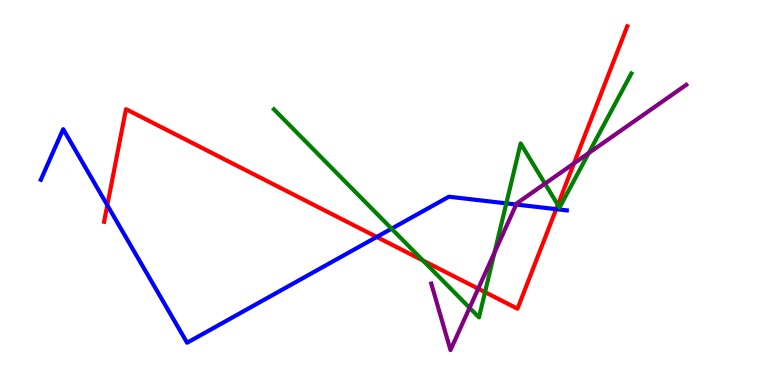[{'lines': ['blue', 'red'], 'intersections': [{'x': 1.38, 'y': 4.67}, {'x': 4.86, 'y': 3.85}, {'x': 7.18, 'y': 4.57}]}, {'lines': ['green', 'red'], 'intersections': [{'x': 5.46, 'y': 3.23}, {'x': 6.26, 'y': 2.41}, {'x': 7.2, 'y': 4.68}]}, {'lines': ['purple', 'red'], 'intersections': [{'x': 6.17, 'y': 2.5}, {'x': 7.41, 'y': 5.76}]}, {'lines': ['blue', 'green'], 'intersections': [{'x': 5.05, 'y': 4.06}, {'x': 6.53, 'y': 4.72}]}, {'lines': ['blue', 'purple'], 'intersections': [{'x': 6.66, 'y': 4.69}]}, {'lines': ['green', 'purple'], 'intersections': [{'x': 6.06, 'y': 2.0}, {'x': 6.38, 'y': 3.44}, {'x': 7.03, 'y': 5.23}, {'x': 7.6, 'y': 6.02}]}]